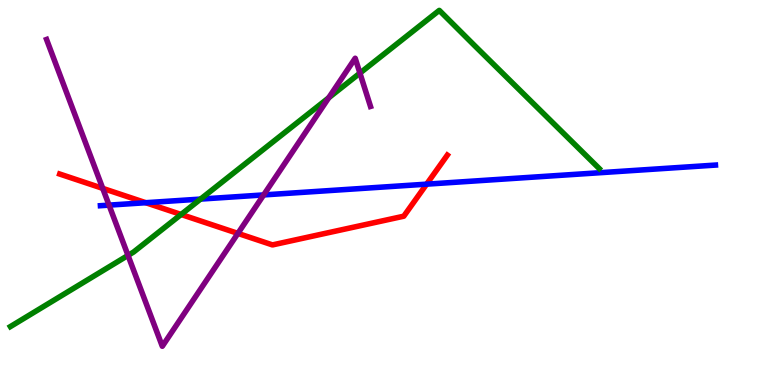[{'lines': ['blue', 'red'], 'intersections': [{'x': 1.88, 'y': 4.73}, {'x': 5.5, 'y': 5.22}]}, {'lines': ['green', 'red'], 'intersections': [{'x': 2.34, 'y': 4.43}]}, {'lines': ['purple', 'red'], 'intersections': [{'x': 1.33, 'y': 5.11}, {'x': 3.07, 'y': 3.94}]}, {'lines': ['blue', 'green'], 'intersections': [{'x': 2.59, 'y': 4.83}]}, {'lines': ['blue', 'purple'], 'intersections': [{'x': 1.41, 'y': 4.67}, {'x': 3.4, 'y': 4.94}]}, {'lines': ['green', 'purple'], 'intersections': [{'x': 1.65, 'y': 3.37}, {'x': 4.24, 'y': 7.46}, {'x': 4.64, 'y': 8.1}]}]